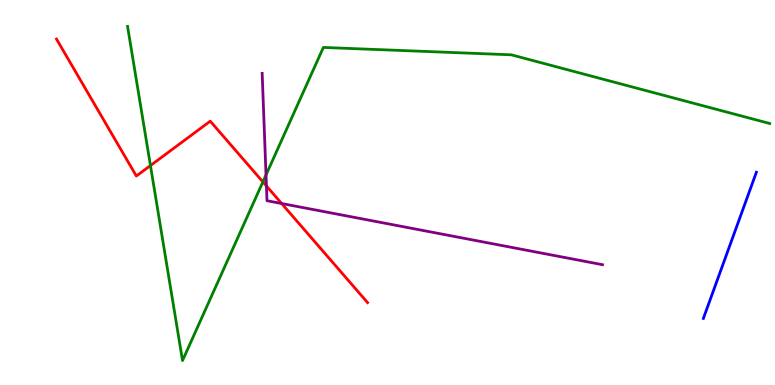[{'lines': ['blue', 'red'], 'intersections': []}, {'lines': ['green', 'red'], 'intersections': [{'x': 1.94, 'y': 5.7}, {'x': 3.39, 'y': 5.28}]}, {'lines': ['purple', 'red'], 'intersections': [{'x': 3.44, 'y': 5.17}, {'x': 3.63, 'y': 4.71}]}, {'lines': ['blue', 'green'], 'intersections': []}, {'lines': ['blue', 'purple'], 'intersections': []}, {'lines': ['green', 'purple'], 'intersections': [{'x': 3.43, 'y': 5.46}]}]